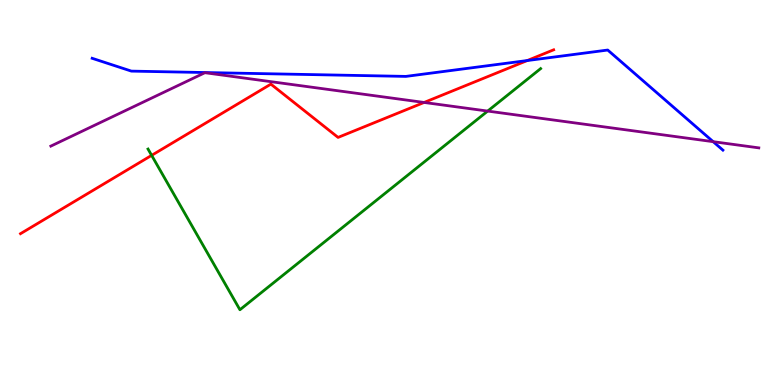[{'lines': ['blue', 'red'], 'intersections': [{'x': 6.8, 'y': 8.43}]}, {'lines': ['green', 'red'], 'intersections': [{'x': 1.96, 'y': 5.96}]}, {'lines': ['purple', 'red'], 'intersections': [{'x': 5.47, 'y': 7.34}]}, {'lines': ['blue', 'green'], 'intersections': []}, {'lines': ['blue', 'purple'], 'intersections': [{'x': 9.2, 'y': 6.32}]}, {'lines': ['green', 'purple'], 'intersections': [{'x': 6.29, 'y': 7.11}]}]